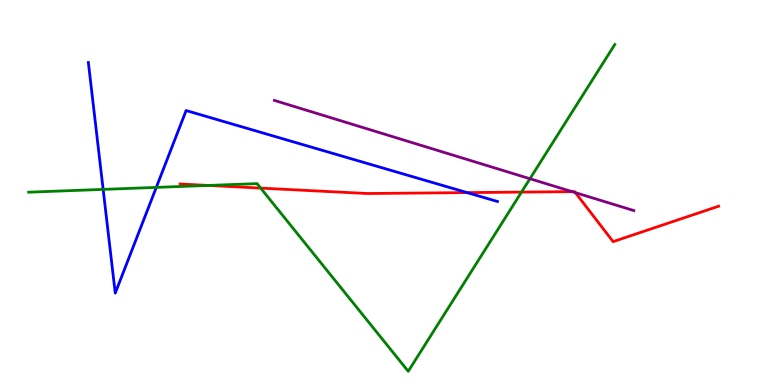[{'lines': ['blue', 'red'], 'intersections': [{'x': 6.03, 'y': 5.0}]}, {'lines': ['green', 'red'], 'intersections': [{'x': 2.69, 'y': 5.18}, {'x': 3.36, 'y': 5.11}, {'x': 6.73, 'y': 5.01}]}, {'lines': ['purple', 'red'], 'intersections': [{'x': 7.38, 'y': 5.02}, {'x': 7.42, 'y': 5.0}]}, {'lines': ['blue', 'green'], 'intersections': [{'x': 1.33, 'y': 5.08}, {'x': 2.02, 'y': 5.13}]}, {'lines': ['blue', 'purple'], 'intersections': []}, {'lines': ['green', 'purple'], 'intersections': [{'x': 6.84, 'y': 5.36}]}]